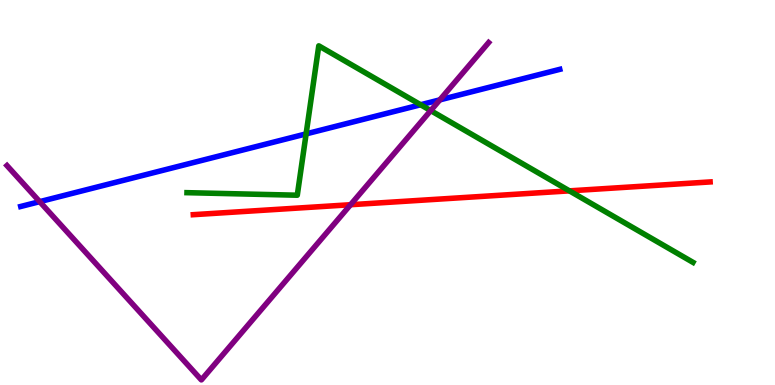[{'lines': ['blue', 'red'], 'intersections': []}, {'lines': ['green', 'red'], 'intersections': [{'x': 7.35, 'y': 5.04}]}, {'lines': ['purple', 'red'], 'intersections': [{'x': 4.52, 'y': 4.68}]}, {'lines': ['blue', 'green'], 'intersections': [{'x': 3.95, 'y': 6.52}, {'x': 5.43, 'y': 7.28}]}, {'lines': ['blue', 'purple'], 'intersections': [{'x': 0.512, 'y': 4.76}, {'x': 5.68, 'y': 7.41}]}, {'lines': ['green', 'purple'], 'intersections': [{'x': 5.56, 'y': 7.13}]}]